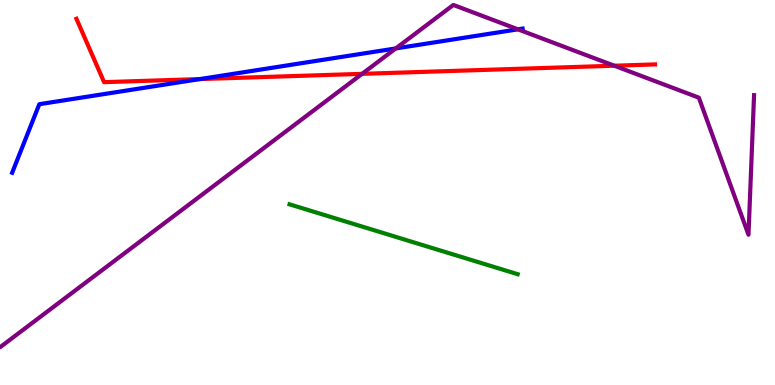[{'lines': ['blue', 'red'], 'intersections': [{'x': 2.58, 'y': 7.95}]}, {'lines': ['green', 'red'], 'intersections': []}, {'lines': ['purple', 'red'], 'intersections': [{'x': 4.67, 'y': 8.08}, {'x': 7.93, 'y': 8.29}]}, {'lines': ['blue', 'green'], 'intersections': []}, {'lines': ['blue', 'purple'], 'intersections': [{'x': 5.11, 'y': 8.74}, {'x': 6.68, 'y': 9.24}]}, {'lines': ['green', 'purple'], 'intersections': []}]